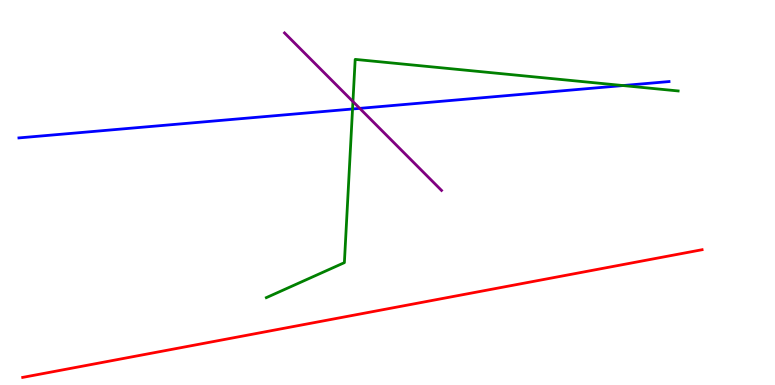[{'lines': ['blue', 'red'], 'intersections': []}, {'lines': ['green', 'red'], 'intersections': []}, {'lines': ['purple', 'red'], 'intersections': []}, {'lines': ['blue', 'green'], 'intersections': [{'x': 4.55, 'y': 7.17}, {'x': 8.04, 'y': 7.78}]}, {'lines': ['blue', 'purple'], 'intersections': [{'x': 4.64, 'y': 7.19}]}, {'lines': ['green', 'purple'], 'intersections': [{'x': 4.55, 'y': 7.36}]}]